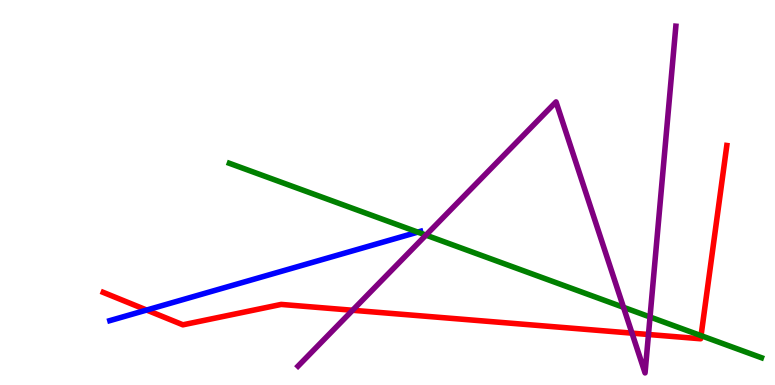[{'lines': ['blue', 'red'], 'intersections': [{'x': 1.89, 'y': 1.95}]}, {'lines': ['green', 'red'], 'intersections': [{'x': 9.05, 'y': 1.28}]}, {'lines': ['purple', 'red'], 'intersections': [{'x': 4.55, 'y': 1.94}, {'x': 8.15, 'y': 1.35}, {'x': 8.37, 'y': 1.31}]}, {'lines': ['blue', 'green'], 'intersections': [{'x': 5.39, 'y': 3.97}]}, {'lines': ['blue', 'purple'], 'intersections': []}, {'lines': ['green', 'purple'], 'intersections': [{'x': 5.5, 'y': 3.89}, {'x': 8.05, 'y': 2.02}, {'x': 8.39, 'y': 1.77}]}]